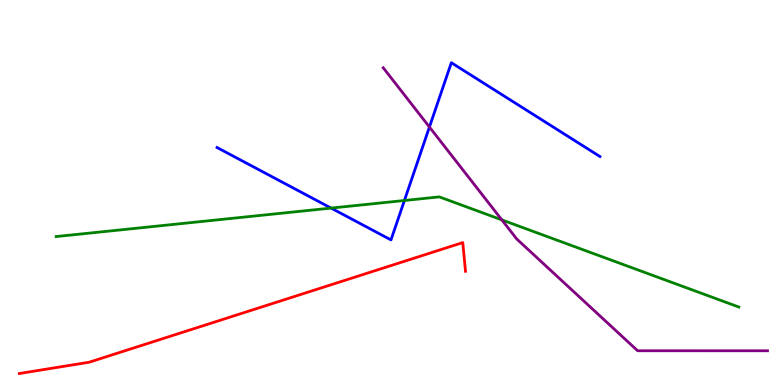[{'lines': ['blue', 'red'], 'intersections': []}, {'lines': ['green', 'red'], 'intersections': []}, {'lines': ['purple', 'red'], 'intersections': []}, {'lines': ['blue', 'green'], 'intersections': [{'x': 4.27, 'y': 4.6}, {'x': 5.22, 'y': 4.79}]}, {'lines': ['blue', 'purple'], 'intersections': [{'x': 5.54, 'y': 6.7}]}, {'lines': ['green', 'purple'], 'intersections': [{'x': 6.48, 'y': 4.29}]}]